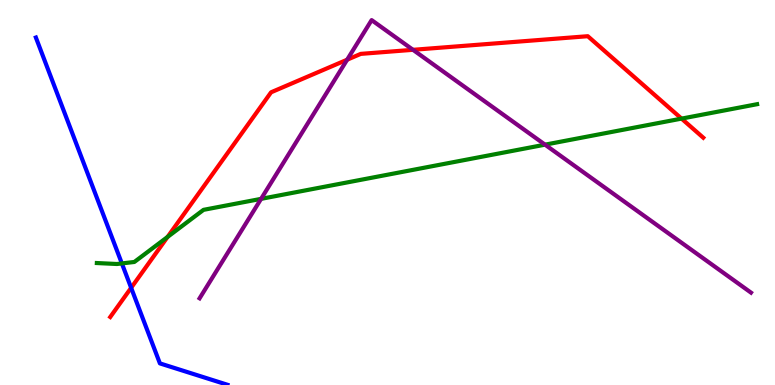[{'lines': ['blue', 'red'], 'intersections': [{'x': 1.69, 'y': 2.52}]}, {'lines': ['green', 'red'], 'intersections': [{'x': 2.16, 'y': 3.85}, {'x': 8.79, 'y': 6.92}]}, {'lines': ['purple', 'red'], 'intersections': [{'x': 4.48, 'y': 8.45}, {'x': 5.33, 'y': 8.71}]}, {'lines': ['blue', 'green'], 'intersections': [{'x': 1.57, 'y': 3.16}]}, {'lines': ['blue', 'purple'], 'intersections': []}, {'lines': ['green', 'purple'], 'intersections': [{'x': 3.37, 'y': 4.83}, {'x': 7.03, 'y': 6.24}]}]